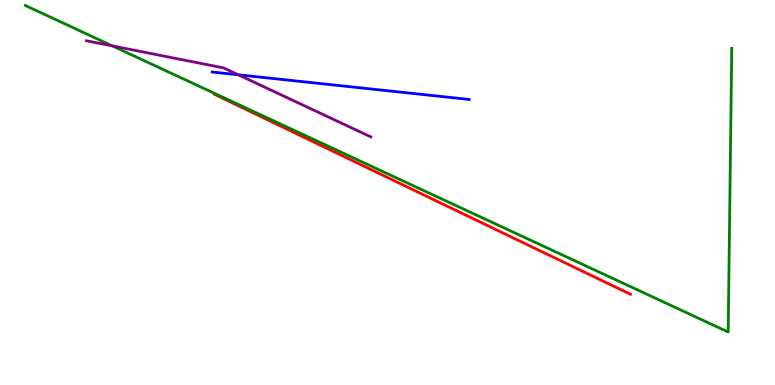[{'lines': ['blue', 'red'], 'intersections': []}, {'lines': ['green', 'red'], 'intersections': []}, {'lines': ['purple', 'red'], 'intersections': []}, {'lines': ['blue', 'green'], 'intersections': []}, {'lines': ['blue', 'purple'], 'intersections': [{'x': 3.07, 'y': 8.06}]}, {'lines': ['green', 'purple'], 'intersections': [{'x': 1.45, 'y': 8.81}]}]